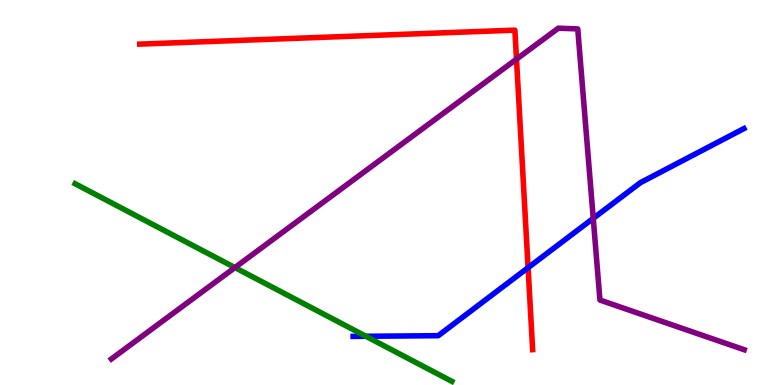[{'lines': ['blue', 'red'], 'intersections': [{'x': 6.81, 'y': 3.05}]}, {'lines': ['green', 'red'], 'intersections': []}, {'lines': ['purple', 'red'], 'intersections': [{'x': 6.66, 'y': 8.46}]}, {'lines': ['blue', 'green'], 'intersections': [{'x': 4.72, 'y': 1.27}]}, {'lines': ['blue', 'purple'], 'intersections': [{'x': 7.65, 'y': 4.33}]}, {'lines': ['green', 'purple'], 'intersections': [{'x': 3.03, 'y': 3.05}]}]